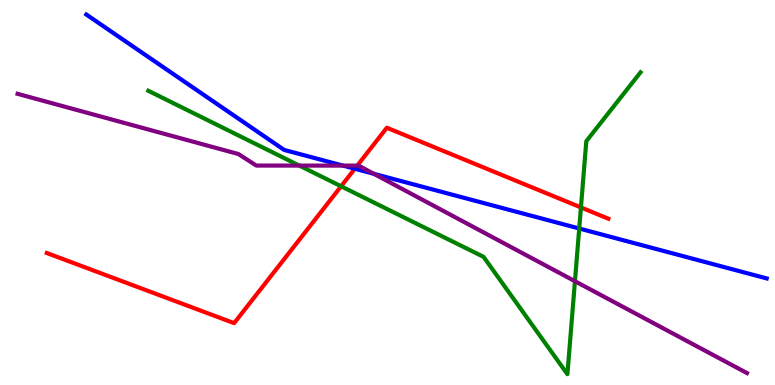[{'lines': ['blue', 'red'], 'intersections': [{'x': 4.58, 'y': 5.62}]}, {'lines': ['green', 'red'], 'intersections': [{'x': 4.4, 'y': 5.16}, {'x': 7.5, 'y': 4.61}]}, {'lines': ['purple', 'red'], 'intersections': [{'x': 4.61, 'y': 5.7}]}, {'lines': ['blue', 'green'], 'intersections': [{'x': 7.47, 'y': 4.06}]}, {'lines': ['blue', 'purple'], 'intersections': [{'x': 4.43, 'y': 5.7}, {'x': 4.82, 'y': 5.49}]}, {'lines': ['green', 'purple'], 'intersections': [{'x': 3.86, 'y': 5.7}, {'x': 7.42, 'y': 2.7}]}]